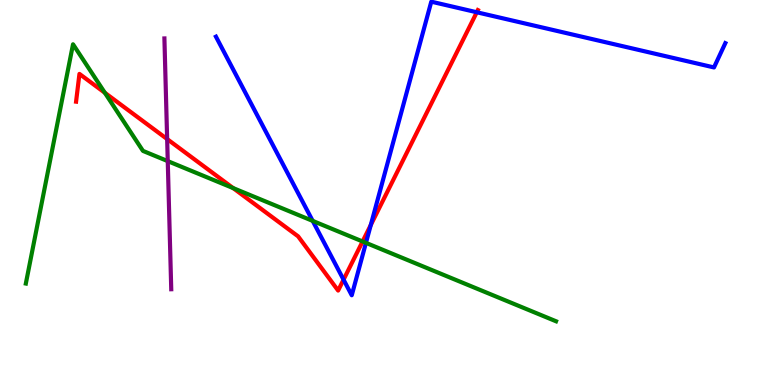[{'lines': ['blue', 'red'], 'intersections': [{'x': 4.43, 'y': 2.74}, {'x': 4.78, 'y': 4.16}, {'x': 6.15, 'y': 9.68}]}, {'lines': ['green', 'red'], 'intersections': [{'x': 1.35, 'y': 7.59}, {'x': 3.01, 'y': 5.11}, {'x': 4.68, 'y': 3.73}]}, {'lines': ['purple', 'red'], 'intersections': [{'x': 2.16, 'y': 6.39}]}, {'lines': ['blue', 'green'], 'intersections': [{'x': 4.03, 'y': 4.26}, {'x': 4.72, 'y': 3.69}]}, {'lines': ['blue', 'purple'], 'intersections': []}, {'lines': ['green', 'purple'], 'intersections': [{'x': 2.16, 'y': 5.82}]}]